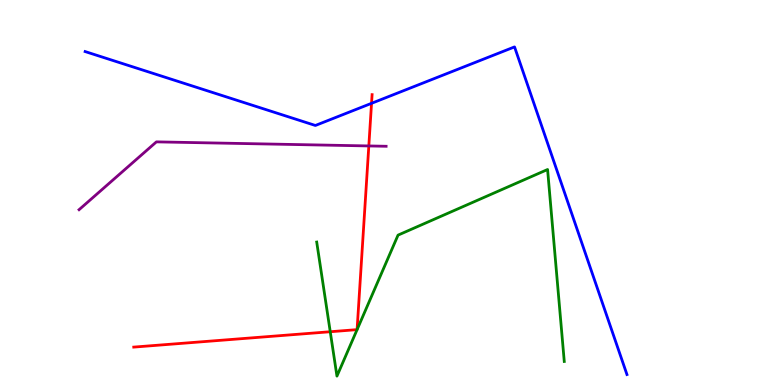[{'lines': ['blue', 'red'], 'intersections': [{'x': 4.79, 'y': 7.32}]}, {'lines': ['green', 'red'], 'intersections': [{'x': 4.26, 'y': 1.38}]}, {'lines': ['purple', 'red'], 'intersections': [{'x': 4.76, 'y': 6.21}]}, {'lines': ['blue', 'green'], 'intersections': []}, {'lines': ['blue', 'purple'], 'intersections': []}, {'lines': ['green', 'purple'], 'intersections': []}]